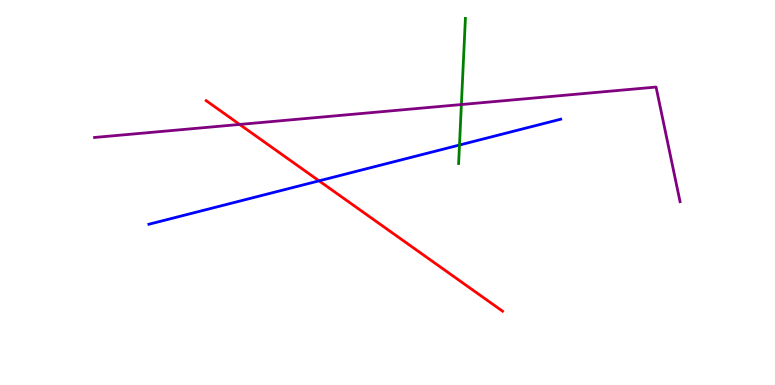[{'lines': ['blue', 'red'], 'intersections': [{'x': 4.12, 'y': 5.3}]}, {'lines': ['green', 'red'], 'intersections': []}, {'lines': ['purple', 'red'], 'intersections': [{'x': 3.09, 'y': 6.77}]}, {'lines': ['blue', 'green'], 'intersections': [{'x': 5.93, 'y': 6.23}]}, {'lines': ['blue', 'purple'], 'intersections': []}, {'lines': ['green', 'purple'], 'intersections': [{'x': 5.95, 'y': 7.28}]}]